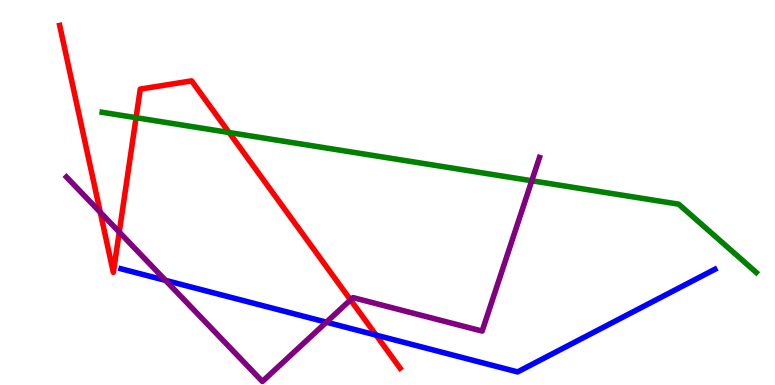[{'lines': ['blue', 'red'], 'intersections': [{'x': 4.85, 'y': 1.3}]}, {'lines': ['green', 'red'], 'intersections': [{'x': 1.76, 'y': 6.94}, {'x': 2.96, 'y': 6.56}]}, {'lines': ['purple', 'red'], 'intersections': [{'x': 1.29, 'y': 4.49}, {'x': 1.54, 'y': 3.97}, {'x': 4.52, 'y': 2.21}]}, {'lines': ['blue', 'green'], 'intersections': []}, {'lines': ['blue', 'purple'], 'intersections': [{'x': 2.14, 'y': 2.72}, {'x': 4.21, 'y': 1.63}]}, {'lines': ['green', 'purple'], 'intersections': [{'x': 6.86, 'y': 5.3}]}]